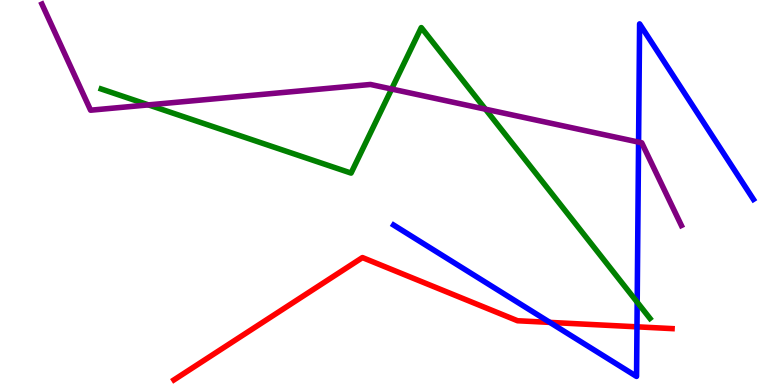[{'lines': ['blue', 'red'], 'intersections': [{'x': 7.09, 'y': 1.63}, {'x': 8.22, 'y': 1.51}]}, {'lines': ['green', 'red'], 'intersections': []}, {'lines': ['purple', 'red'], 'intersections': []}, {'lines': ['blue', 'green'], 'intersections': [{'x': 8.22, 'y': 2.15}]}, {'lines': ['blue', 'purple'], 'intersections': [{'x': 8.24, 'y': 6.31}]}, {'lines': ['green', 'purple'], 'intersections': [{'x': 1.92, 'y': 7.28}, {'x': 5.05, 'y': 7.69}, {'x': 6.26, 'y': 7.16}]}]